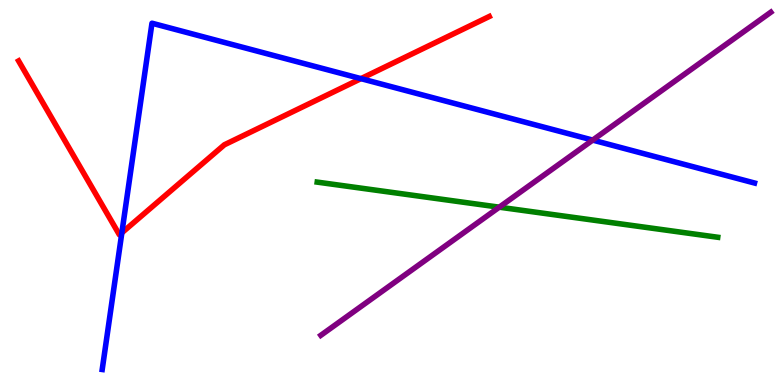[{'lines': ['blue', 'red'], 'intersections': [{'x': 1.57, 'y': 3.95}, {'x': 4.66, 'y': 7.96}]}, {'lines': ['green', 'red'], 'intersections': []}, {'lines': ['purple', 'red'], 'intersections': []}, {'lines': ['blue', 'green'], 'intersections': []}, {'lines': ['blue', 'purple'], 'intersections': [{'x': 7.65, 'y': 6.36}]}, {'lines': ['green', 'purple'], 'intersections': [{'x': 6.44, 'y': 4.62}]}]